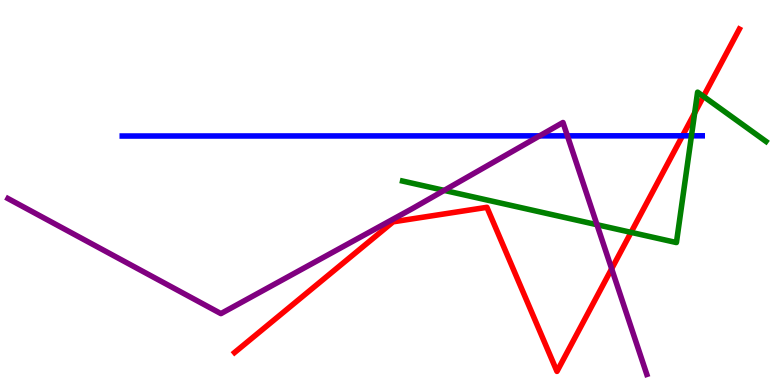[{'lines': ['blue', 'red'], 'intersections': [{'x': 8.81, 'y': 6.47}]}, {'lines': ['green', 'red'], 'intersections': [{'x': 8.14, 'y': 3.96}, {'x': 8.96, 'y': 7.07}, {'x': 9.08, 'y': 7.5}]}, {'lines': ['purple', 'red'], 'intersections': [{'x': 7.89, 'y': 3.02}]}, {'lines': ['blue', 'green'], 'intersections': [{'x': 8.92, 'y': 6.47}]}, {'lines': ['blue', 'purple'], 'intersections': [{'x': 6.96, 'y': 6.47}, {'x': 7.32, 'y': 6.47}]}, {'lines': ['green', 'purple'], 'intersections': [{'x': 5.73, 'y': 5.05}, {'x': 7.7, 'y': 4.16}]}]